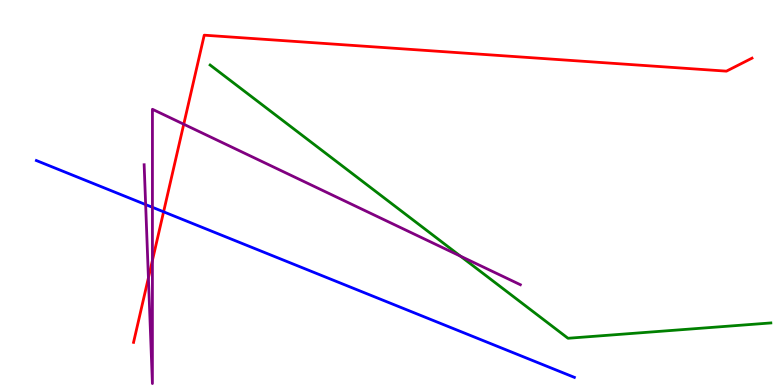[{'lines': ['blue', 'red'], 'intersections': [{'x': 2.11, 'y': 4.5}]}, {'lines': ['green', 'red'], 'intersections': []}, {'lines': ['purple', 'red'], 'intersections': [{'x': 1.92, 'y': 2.78}, {'x': 1.97, 'y': 3.24}, {'x': 2.37, 'y': 6.77}]}, {'lines': ['blue', 'green'], 'intersections': []}, {'lines': ['blue', 'purple'], 'intersections': [{'x': 1.88, 'y': 4.69}, {'x': 1.97, 'y': 4.62}]}, {'lines': ['green', 'purple'], 'intersections': [{'x': 5.94, 'y': 3.35}]}]